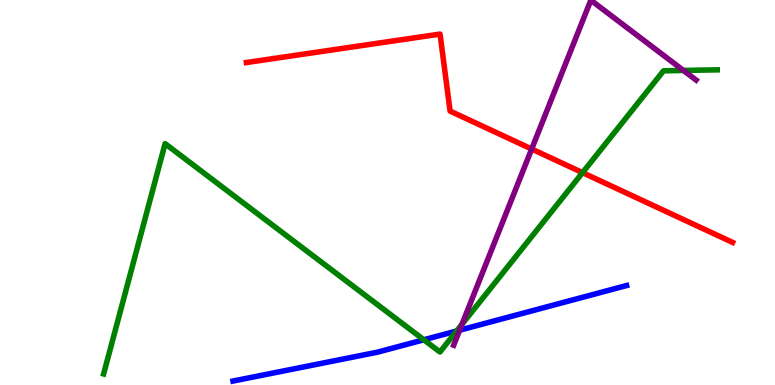[{'lines': ['blue', 'red'], 'intersections': []}, {'lines': ['green', 'red'], 'intersections': [{'x': 7.52, 'y': 5.52}]}, {'lines': ['purple', 'red'], 'intersections': [{'x': 6.86, 'y': 6.13}]}, {'lines': ['blue', 'green'], 'intersections': [{'x': 5.47, 'y': 1.17}, {'x': 5.89, 'y': 1.4}]}, {'lines': ['blue', 'purple'], 'intersections': [{'x': 5.93, 'y': 1.42}]}, {'lines': ['green', 'purple'], 'intersections': [{'x': 5.96, 'y': 1.58}, {'x': 8.82, 'y': 8.17}]}]